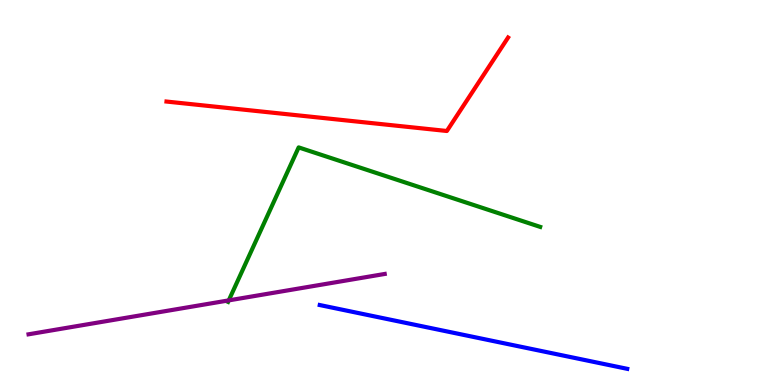[{'lines': ['blue', 'red'], 'intersections': []}, {'lines': ['green', 'red'], 'intersections': []}, {'lines': ['purple', 'red'], 'intersections': []}, {'lines': ['blue', 'green'], 'intersections': []}, {'lines': ['blue', 'purple'], 'intersections': []}, {'lines': ['green', 'purple'], 'intersections': [{'x': 2.95, 'y': 2.2}]}]